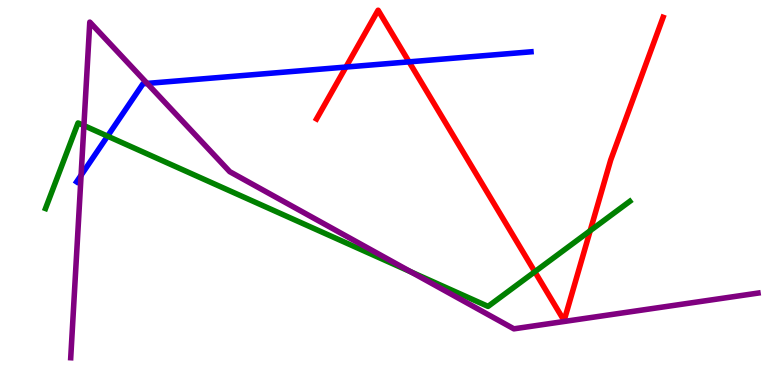[{'lines': ['blue', 'red'], 'intersections': [{'x': 4.46, 'y': 8.26}, {'x': 5.28, 'y': 8.39}]}, {'lines': ['green', 'red'], 'intersections': [{'x': 6.9, 'y': 2.94}, {'x': 7.62, 'y': 4.01}]}, {'lines': ['purple', 'red'], 'intersections': []}, {'lines': ['blue', 'green'], 'intersections': [{'x': 1.39, 'y': 6.46}]}, {'lines': ['blue', 'purple'], 'intersections': [{'x': 1.05, 'y': 5.45}, {'x': 1.9, 'y': 7.83}]}, {'lines': ['green', 'purple'], 'intersections': [{'x': 1.08, 'y': 6.74}, {'x': 5.3, 'y': 2.94}]}]